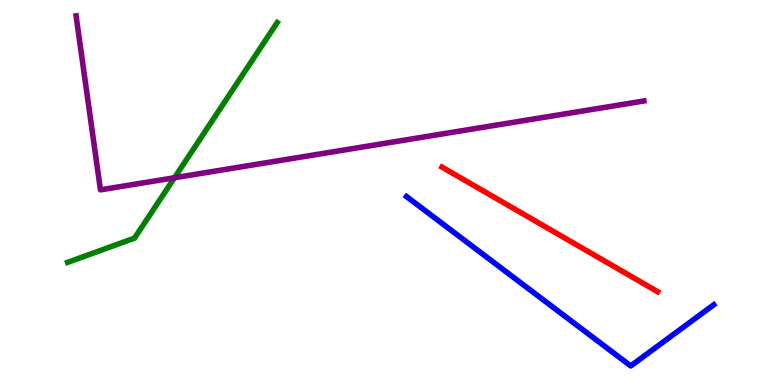[{'lines': ['blue', 'red'], 'intersections': []}, {'lines': ['green', 'red'], 'intersections': []}, {'lines': ['purple', 'red'], 'intersections': []}, {'lines': ['blue', 'green'], 'intersections': []}, {'lines': ['blue', 'purple'], 'intersections': []}, {'lines': ['green', 'purple'], 'intersections': [{'x': 2.25, 'y': 5.38}]}]